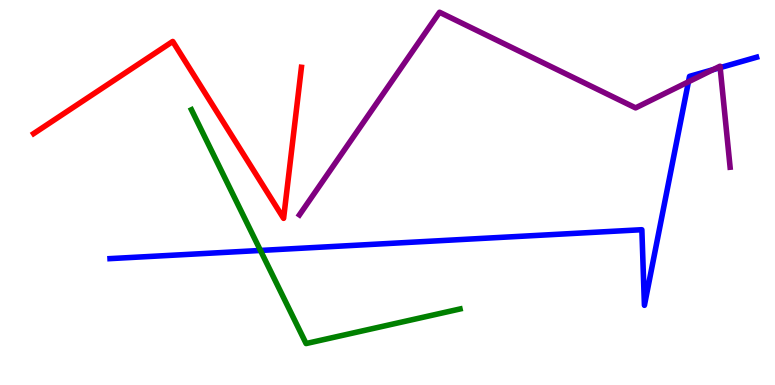[{'lines': ['blue', 'red'], 'intersections': []}, {'lines': ['green', 'red'], 'intersections': []}, {'lines': ['purple', 'red'], 'intersections': []}, {'lines': ['blue', 'green'], 'intersections': [{'x': 3.36, 'y': 3.49}]}, {'lines': ['blue', 'purple'], 'intersections': [{'x': 8.88, 'y': 7.88}, {'x': 9.2, 'y': 8.19}, {'x': 9.29, 'y': 8.24}]}, {'lines': ['green', 'purple'], 'intersections': []}]